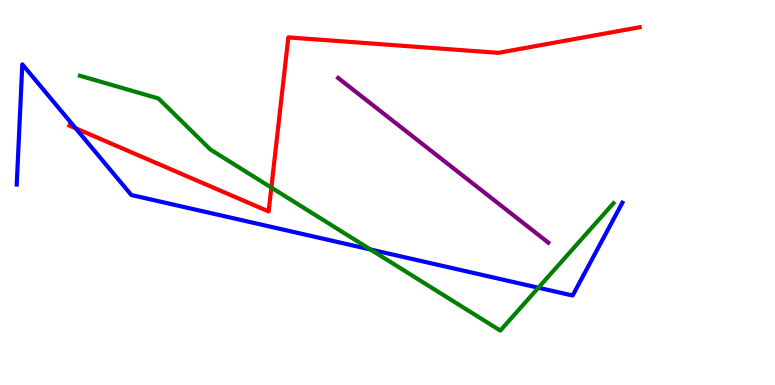[{'lines': ['blue', 'red'], 'intersections': [{'x': 0.976, 'y': 6.67}]}, {'lines': ['green', 'red'], 'intersections': [{'x': 3.5, 'y': 5.13}]}, {'lines': ['purple', 'red'], 'intersections': []}, {'lines': ['blue', 'green'], 'intersections': [{'x': 4.78, 'y': 3.52}, {'x': 6.95, 'y': 2.53}]}, {'lines': ['blue', 'purple'], 'intersections': []}, {'lines': ['green', 'purple'], 'intersections': []}]